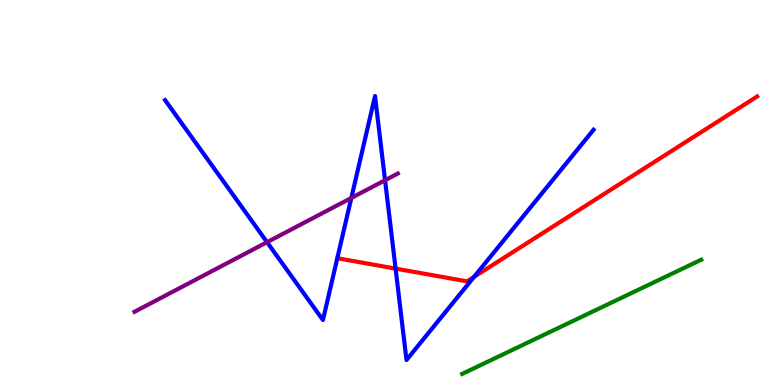[{'lines': ['blue', 'red'], 'intersections': [{'x': 5.1, 'y': 3.02}, {'x': 6.12, 'y': 2.81}]}, {'lines': ['green', 'red'], 'intersections': []}, {'lines': ['purple', 'red'], 'intersections': []}, {'lines': ['blue', 'green'], 'intersections': []}, {'lines': ['blue', 'purple'], 'intersections': [{'x': 3.45, 'y': 3.71}, {'x': 4.53, 'y': 4.86}, {'x': 4.97, 'y': 5.32}]}, {'lines': ['green', 'purple'], 'intersections': []}]